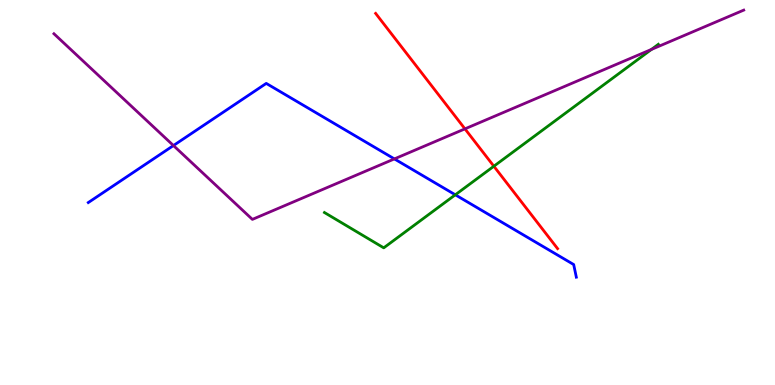[{'lines': ['blue', 'red'], 'intersections': []}, {'lines': ['green', 'red'], 'intersections': [{'x': 6.37, 'y': 5.68}]}, {'lines': ['purple', 'red'], 'intersections': [{'x': 6.0, 'y': 6.65}]}, {'lines': ['blue', 'green'], 'intersections': [{'x': 5.87, 'y': 4.94}]}, {'lines': ['blue', 'purple'], 'intersections': [{'x': 2.24, 'y': 6.22}, {'x': 5.09, 'y': 5.87}]}, {'lines': ['green', 'purple'], 'intersections': [{'x': 8.41, 'y': 8.72}]}]